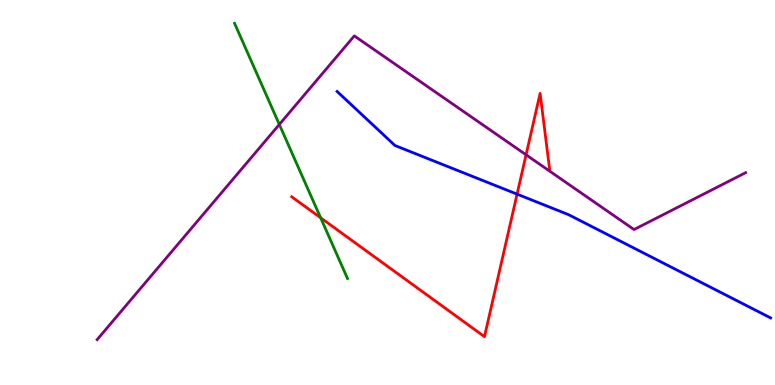[{'lines': ['blue', 'red'], 'intersections': [{'x': 6.67, 'y': 4.96}]}, {'lines': ['green', 'red'], 'intersections': [{'x': 4.14, 'y': 4.34}]}, {'lines': ['purple', 'red'], 'intersections': [{'x': 6.79, 'y': 5.98}]}, {'lines': ['blue', 'green'], 'intersections': []}, {'lines': ['blue', 'purple'], 'intersections': []}, {'lines': ['green', 'purple'], 'intersections': [{'x': 3.6, 'y': 6.77}]}]